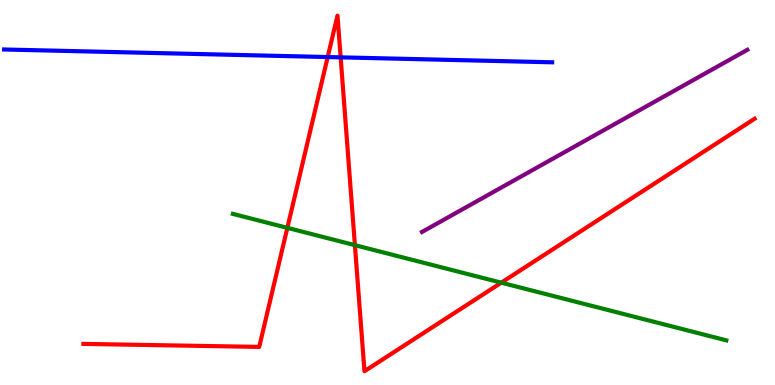[{'lines': ['blue', 'red'], 'intersections': [{'x': 4.23, 'y': 8.52}, {'x': 4.4, 'y': 8.51}]}, {'lines': ['green', 'red'], 'intersections': [{'x': 3.71, 'y': 4.08}, {'x': 4.58, 'y': 3.63}, {'x': 6.47, 'y': 2.66}]}, {'lines': ['purple', 'red'], 'intersections': []}, {'lines': ['blue', 'green'], 'intersections': []}, {'lines': ['blue', 'purple'], 'intersections': []}, {'lines': ['green', 'purple'], 'intersections': []}]